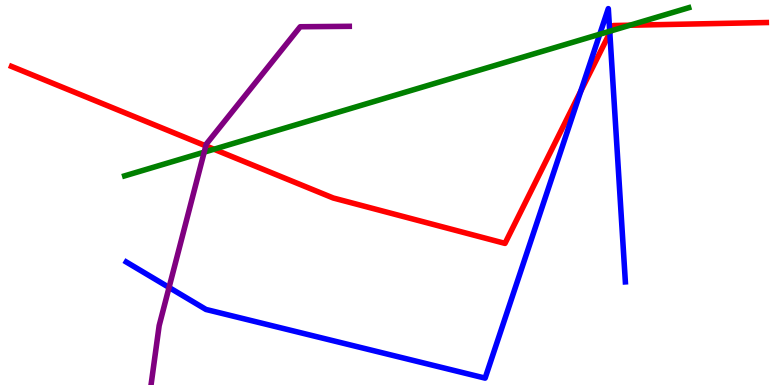[{'lines': ['blue', 'red'], 'intersections': [{'x': 7.49, 'y': 7.64}, {'x': 7.87, 'y': 9.15}]}, {'lines': ['green', 'red'], 'intersections': [{'x': 2.76, 'y': 6.12}, {'x': 7.88, 'y': 9.2}, {'x': 8.13, 'y': 9.34}]}, {'lines': ['purple', 'red'], 'intersections': [{'x': 2.66, 'y': 6.21}]}, {'lines': ['blue', 'green'], 'intersections': [{'x': 7.74, 'y': 9.11}, {'x': 7.87, 'y': 9.19}]}, {'lines': ['blue', 'purple'], 'intersections': [{'x': 2.18, 'y': 2.53}]}, {'lines': ['green', 'purple'], 'intersections': [{'x': 2.63, 'y': 6.05}]}]